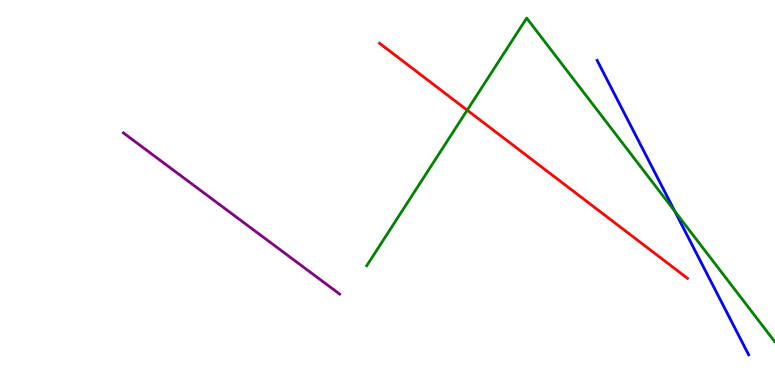[{'lines': ['blue', 'red'], 'intersections': []}, {'lines': ['green', 'red'], 'intersections': [{'x': 6.03, 'y': 7.14}]}, {'lines': ['purple', 'red'], 'intersections': []}, {'lines': ['blue', 'green'], 'intersections': [{'x': 8.71, 'y': 4.51}]}, {'lines': ['blue', 'purple'], 'intersections': []}, {'lines': ['green', 'purple'], 'intersections': []}]